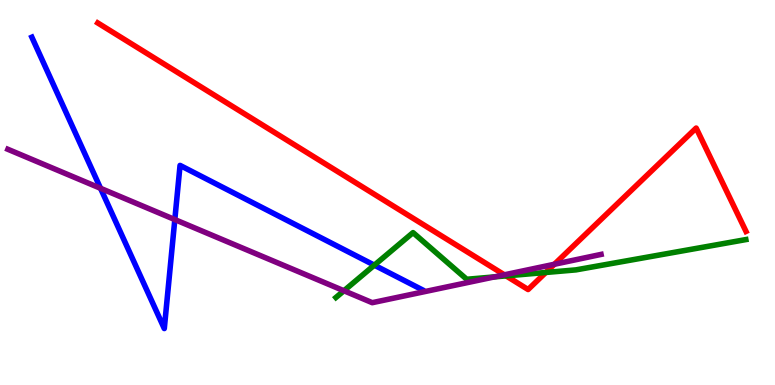[{'lines': ['blue', 'red'], 'intersections': []}, {'lines': ['green', 'red'], 'intersections': [{'x': 6.53, 'y': 2.83}, {'x': 7.04, 'y': 2.92}]}, {'lines': ['purple', 'red'], 'intersections': [{'x': 6.51, 'y': 2.86}, {'x': 7.15, 'y': 3.14}]}, {'lines': ['blue', 'green'], 'intersections': [{'x': 4.83, 'y': 3.11}]}, {'lines': ['blue', 'purple'], 'intersections': [{'x': 1.3, 'y': 5.11}, {'x': 2.26, 'y': 4.3}]}, {'lines': ['green', 'purple'], 'intersections': [{'x': 4.44, 'y': 2.45}, {'x': 6.38, 'y': 2.81}]}]